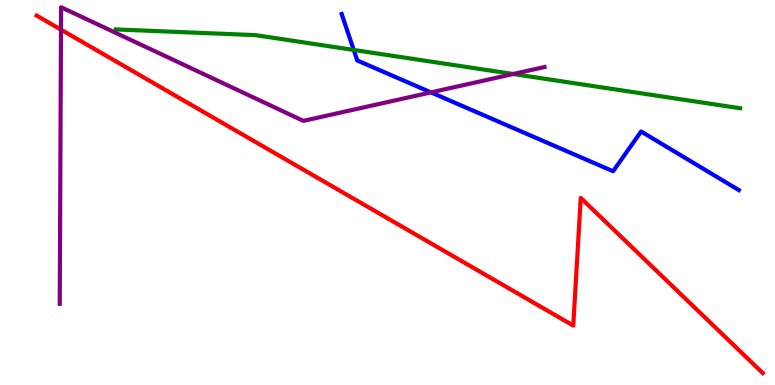[{'lines': ['blue', 'red'], 'intersections': []}, {'lines': ['green', 'red'], 'intersections': []}, {'lines': ['purple', 'red'], 'intersections': [{'x': 0.787, 'y': 9.23}]}, {'lines': ['blue', 'green'], 'intersections': [{'x': 4.56, 'y': 8.7}]}, {'lines': ['blue', 'purple'], 'intersections': [{'x': 5.56, 'y': 7.6}]}, {'lines': ['green', 'purple'], 'intersections': [{'x': 6.62, 'y': 8.08}]}]